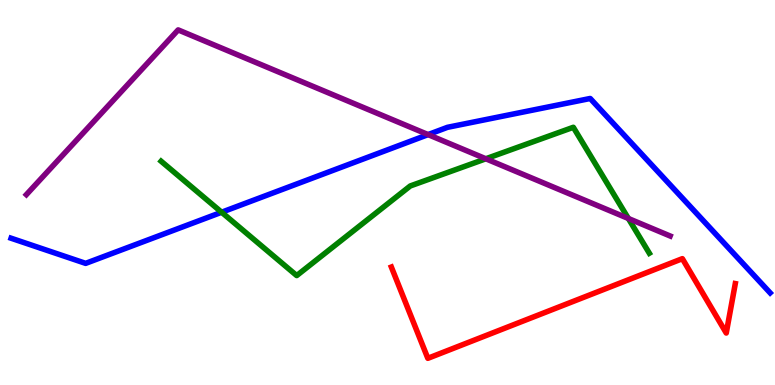[{'lines': ['blue', 'red'], 'intersections': []}, {'lines': ['green', 'red'], 'intersections': []}, {'lines': ['purple', 'red'], 'intersections': []}, {'lines': ['blue', 'green'], 'intersections': [{'x': 2.86, 'y': 4.49}]}, {'lines': ['blue', 'purple'], 'intersections': [{'x': 5.52, 'y': 6.5}]}, {'lines': ['green', 'purple'], 'intersections': [{'x': 6.27, 'y': 5.88}, {'x': 8.11, 'y': 4.32}]}]